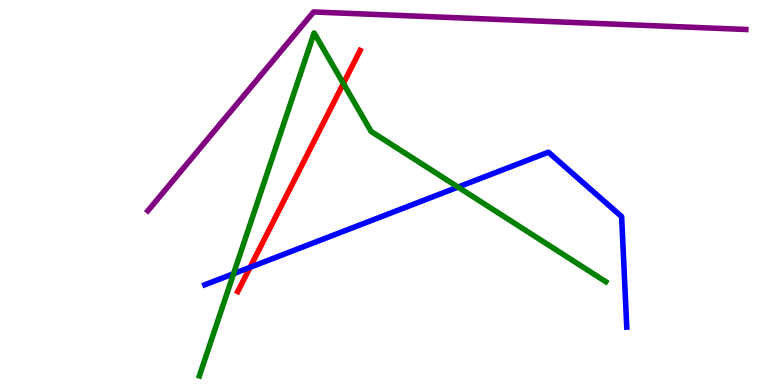[{'lines': ['blue', 'red'], 'intersections': [{'x': 3.23, 'y': 3.06}]}, {'lines': ['green', 'red'], 'intersections': [{'x': 4.43, 'y': 7.83}]}, {'lines': ['purple', 'red'], 'intersections': []}, {'lines': ['blue', 'green'], 'intersections': [{'x': 3.01, 'y': 2.89}, {'x': 5.91, 'y': 5.14}]}, {'lines': ['blue', 'purple'], 'intersections': []}, {'lines': ['green', 'purple'], 'intersections': []}]